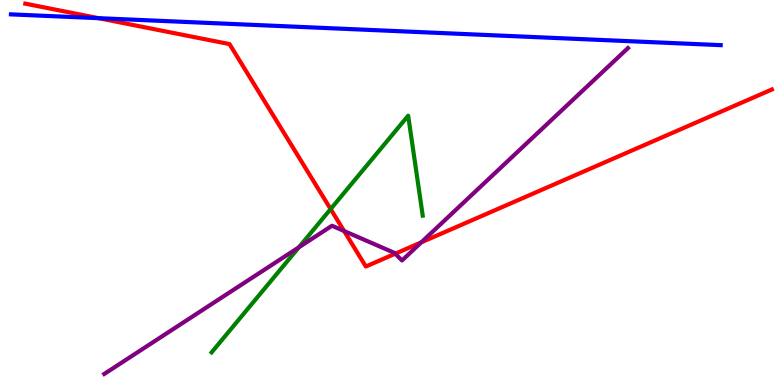[{'lines': ['blue', 'red'], 'intersections': [{'x': 1.27, 'y': 9.53}]}, {'lines': ['green', 'red'], 'intersections': [{'x': 4.27, 'y': 4.57}]}, {'lines': ['purple', 'red'], 'intersections': [{'x': 4.44, 'y': 4.0}, {'x': 5.1, 'y': 3.41}, {'x': 5.44, 'y': 3.71}]}, {'lines': ['blue', 'green'], 'intersections': []}, {'lines': ['blue', 'purple'], 'intersections': []}, {'lines': ['green', 'purple'], 'intersections': [{'x': 3.86, 'y': 3.58}]}]